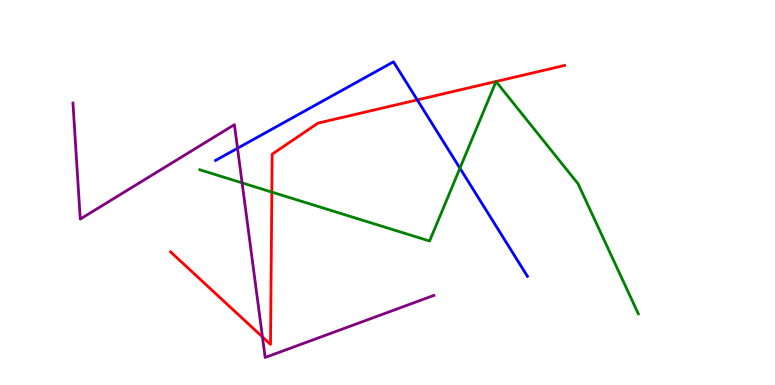[{'lines': ['blue', 'red'], 'intersections': [{'x': 5.38, 'y': 7.41}]}, {'lines': ['green', 'red'], 'intersections': [{'x': 3.51, 'y': 5.01}]}, {'lines': ['purple', 'red'], 'intersections': [{'x': 3.39, 'y': 1.25}]}, {'lines': ['blue', 'green'], 'intersections': [{'x': 5.93, 'y': 5.63}]}, {'lines': ['blue', 'purple'], 'intersections': [{'x': 3.06, 'y': 6.15}]}, {'lines': ['green', 'purple'], 'intersections': [{'x': 3.12, 'y': 5.25}]}]